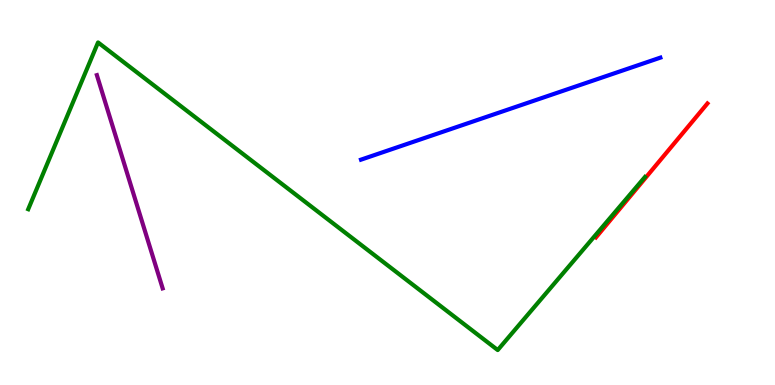[{'lines': ['blue', 'red'], 'intersections': []}, {'lines': ['green', 'red'], 'intersections': []}, {'lines': ['purple', 'red'], 'intersections': []}, {'lines': ['blue', 'green'], 'intersections': []}, {'lines': ['blue', 'purple'], 'intersections': []}, {'lines': ['green', 'purple'], 'intersections': []}]